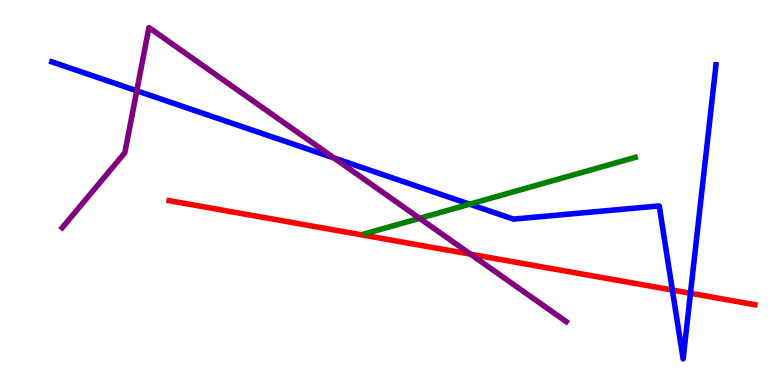[{'lines': ['blue', 'red'], 'intersections': [{'x': 8.68, 'y': 2.47}, {'x': 8.91, 'y': 2.38}]}, {'lines': ['green', 'red'], 'intersections': []}, {'lines': ['purple', 'red'], 'intersections': [{'x': 6.07, 'y': 3.4}]}, {'lines': ['blue', 'green'], 'intersections': [{'x': 6.06, 'y': 4.7}]}, {'lines': ['blue', 'purple'], 'intersections': [{'x': 1.76, 'y': 7.64}, {'x': 4.31, 'y': 5.9}]}, {'lines': ['green', 'purple'], 'intersections': [{'x': 5.41, 'y': 4.33}]}]